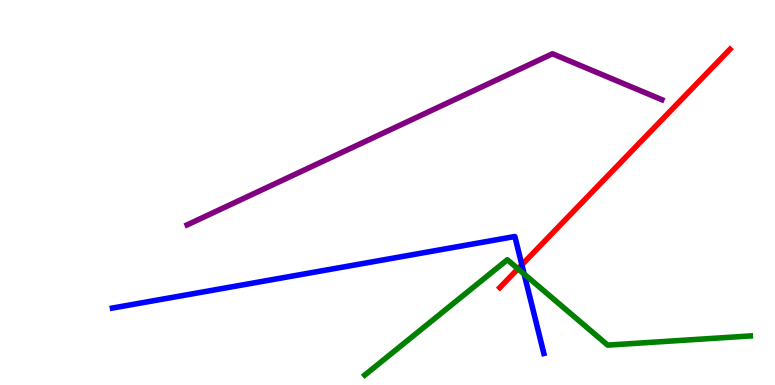[{'lines': ['blue', 'red'], 'intersections': [{'x': 6.73, 'y': 3.12}]}, {'lines': ['green', 'red'], 'intersections': [{'x': 6.68, 'y': 3.02}]}, {'lines': ['purple', 'red'], 'intersections': []}, {'lines': ['blue', 'green'], 'intersections': [{'x': 6.76, 'y': 2.88}]}, {'lines': ['blue', 'purple'], 'intersections': []}, {'lines': ['green', 'purple'], 'intersections': []}]